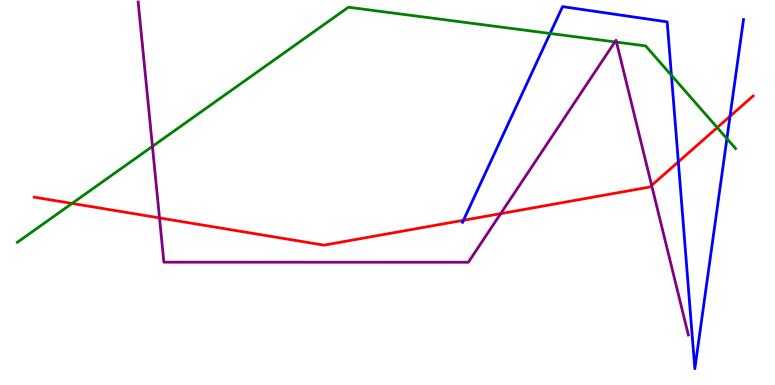[{'lines': ['blue', 'red'], 'intersections': [{'x': 5.98, 'y': 4.28}, {'x': 8.75, 'y': 5.8}, {'x': 9.42, 'y': 6.98}]}, {'lines': ['green', 'red'], 'intersections': [{'x': 0.93, 'y': 4.72}, {'x': 9.25, 'y': 6.69}]}, {'lines': ['purple', 'red'], 'intersections': [{'x': 2.06, 'y': 4.34}, {'x': 6.46, 'y': 4.45}, {'x': 8.41, 'y': 5.18}]}, {'lines': ['blue', 'green'], 'intersections': [{'x': 7.1, 'y': 9.13}, {'x': 8.66, 'y': 8.04}, {'x': 9.38, 'y': 6.4}]}, {'lines': ['blue', 'purple'], 'intersections': []}, {'lines': ['green', 'purple'], 'intersections': [{'x': 1.97, 'y': 6.2}, {'x': 7.93, 'y': 8.91}, {'x': 7.95, 'y': 8.91}]}]